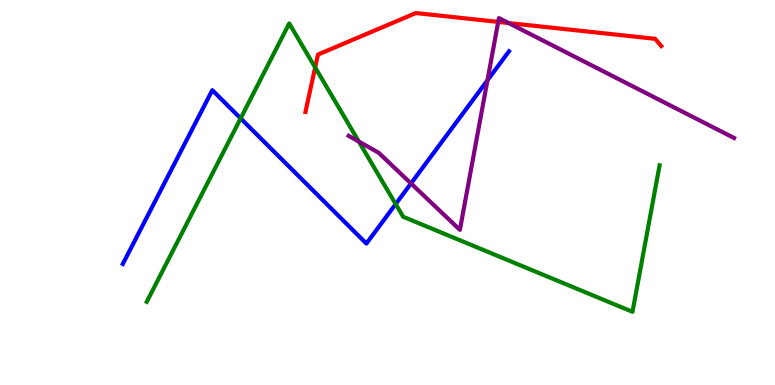[{'lines': ['blue', 'red'], 'intersections': []}, {'lines': ['green', 'red'], 'intersections': [{'x': 4.07, 'y': 8.25}]}, {'lines': ['purple', 'red'], 'intersections': [{'x': 6.43, 'y': 9.43}, {'x': 6.56, 'y': 9.4}]}, {'lines': ['blue', 'green'], 'intersections': [{'x': 3.11, 'y': 6.93}, {'x': 5.11, 'y': 4.7}]}, {'lines': ['blue', 'purple'], 'intersections': [{'x': 5.3, 'y': 5.24}, {'x': 6.29, 'y': 7.91}]}, {'lines': ['green', 'purple'], 'intersections': [{'x': 4.63, 'y': 6.32}]}]